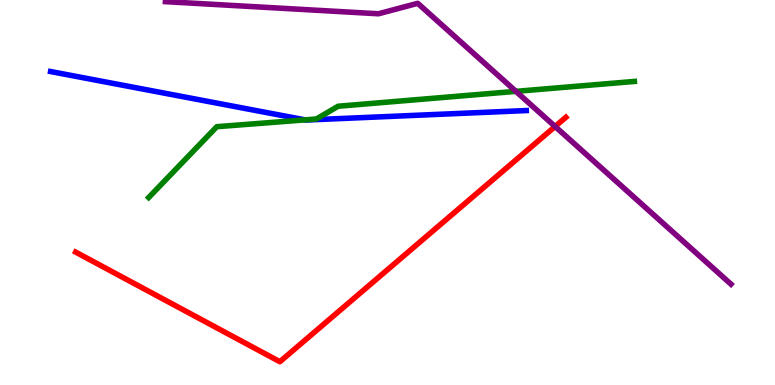[{'lines': ['blue', 'red'], 'intersections': []}, {'lines': ['green', 'red'], 'intersections': []}, {'lines': ['purple', 'red'], 'intersections': [{'x': 7.16, 'y': 6.71}]}, {'lines': ['blue', 'green'], 'intersections': [{'x': 3.94, 'y': 6.89}]}, {'lines': ['blue', 'purple'], 'intersections': []}, {'lines': ['green', 'purple'], 'intersections': [{'x': 6.66, 'y': 7.63}]}]